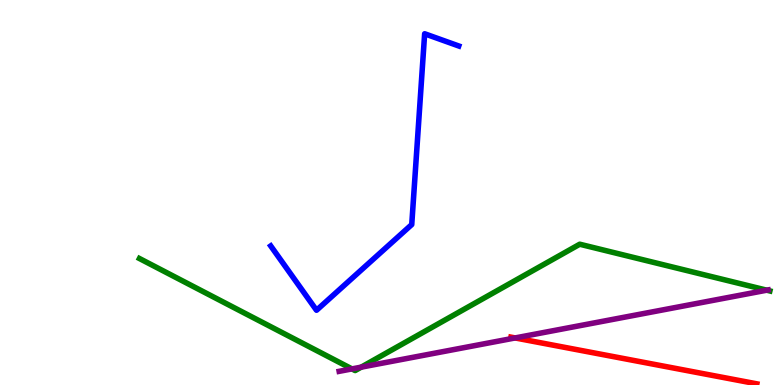[{'lines': ['blue', 'red'], 'intersections': []}, {'lines': ['green', 'red'], 'intersections': []}, {'lines': ['purple', 'red'], 'intersections': [{'x': 6.65, 'y': 1.22}]}, {'lines': ['blue', 'green'], 'intersections': []}, {'lines': ['blue', 'purple'], 'intersections': []}, {'lines': ['green', 'purple'], 'intersections': [{'x': 4.54, 'y': 0.418}, {'x': 4.66, 'y': 0.464}, {'x': 9.89, 'y': 2.46}]}]